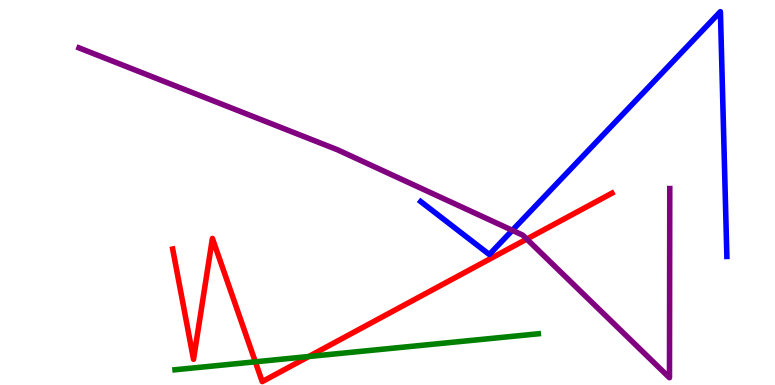[{'lines': ['blue', 'red'], 'intersections': []}, {'lines': ['green', 'red'], 'intersections': [{'x': 3.29, 'y': 0.602}, {'x': 3.98, 'y': 0.74}]}, {'lines': ['purple', 'red'], 'intersections': [{'x': 6.8, 'y': 3.79}]}, {'lines': ['blue', 'green'], 'intersections': []}, {'lines': ['blue', 'purple'], 'intersections': [{'x': 6.61, 'y': 4.02}]}, {'lines': ['green', 'purple'], 'intersections': []}]